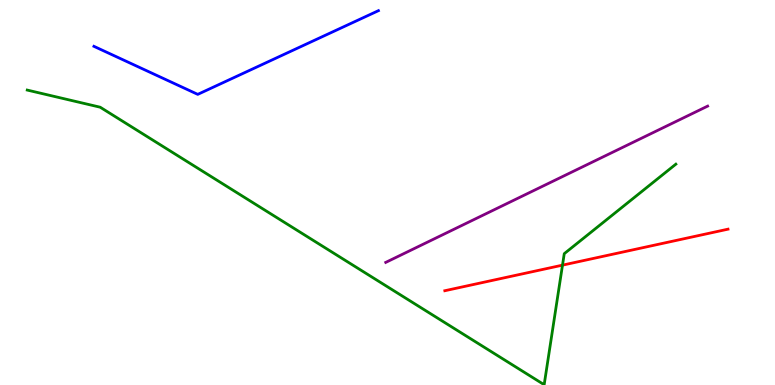[{'lines': ['blue', 'red'], 'intersections': []}, {'lines': ['green', 'red'], 'intersections': [{'x': 7.26, 'y': 3.11}]}, {'lines': ['purple', 'red'], 'intersections': []}, {'lines': ['blue', 'green'], 'intersections': []}, {'lines': ['blue', 'purple'], 'intersections': []}, {'lines': ['green', 'purple'], 'intersections': []}]